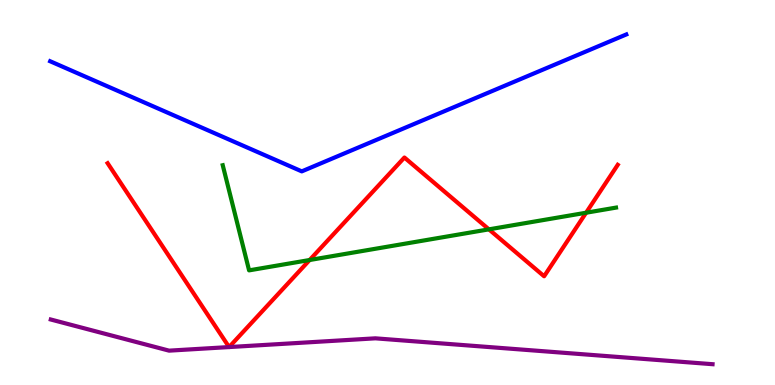[{'lines': ['blue', 'red'], 'intersections': []}, {'lines': ['green', 'red'], 'intersections': [{'x': 4.0, 'y': 3.25}, {'x': 6.31, 'y': 4.04}, {'x': 7.56, 'y': 4.47}]}, {'lines': ['purple', 'red'], 'intersections': [{'x': 2.96, 'y': 0.985}, {'x': 2.96, 'y': 0.985}]}, {'lines': ['blue', 'green'], 'intersections': []}, {'lines': ['blue', 'purple'], 'intersections': []}, {'lines': ['green', 'purple'], 'intersections': []}]